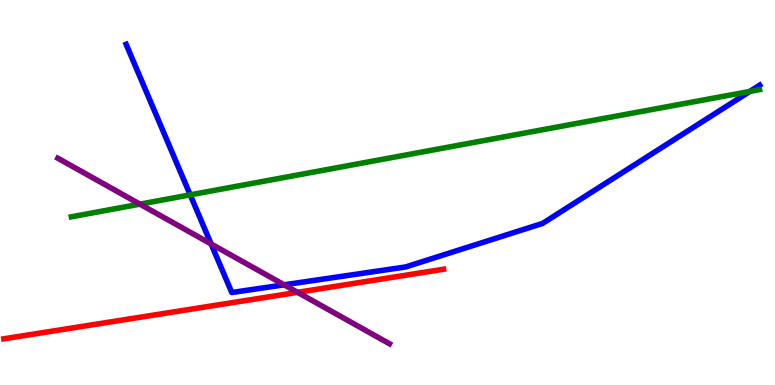[{'lines': ['blue', 'red'], 'intersections': []}, {'lines': ['green', 'red'], 'intersections': []}, {'lines': ['purple', 'red'], 'intersections': [{'x': 3.84, 'y': 2.41}]}, {'lines': ['blue', 'green'], 'intersections': [{'x': 2.45, 'y': 4.94}, {'x': 9.68, 'y': 7.63}]}, {'lines': ['blue', 'purple'], 'intersections': [{'x': 2.72, 'y': 3.66}, {'x': 3.67, 'y': 2.6}]}, {'lines': ['green', 'purple'], 'intersections': [{'x': 1.81, 'y': 4.7}]}]